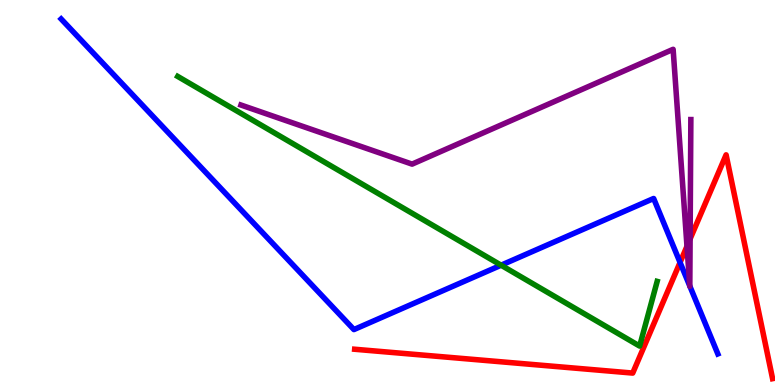[{'lines': ['blue', 'red'], 'intersections': [{'x': 8.77, 'y': 3.18}]}, {'lines': ['green', 'red'], 'intersections': []}, {'lines': ['purple', 'red'], 'intersections': [{'x': 8.86, 'y': 3.6}, {'x': 8.9, 'y': 3.79}]}, {'lines': ['blue', 'green'], 'intersections': [{'x': 6.47, 'y': 3.11}]}, {'lines': ['blue', 'purple'], 'intersections': [{'x': 8.9, 'y': 2.57}, {'x': 8.9, 'y': 2.57}]}, {'lines': ['green', 'purple'], 'intersections': []}]